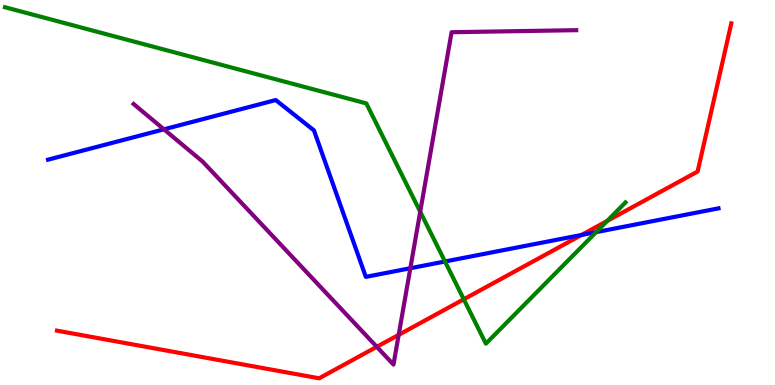[{'lines': ['blue', 'red'], 'intersections': [{'x': 7.5, 'y': 3.9}]}, {'lines': ['green', 'red'], 'intersections': [{'x': 5.98, 'y': 2.23}, {'x': 7.83, 'y': 4.26}]}, {'lines': ['purple', 'red'], 'intersections': [{'x': 4.86, 'y': 0.992}, {'x': 5.14, 'y': 1.3}]}, {'lines': ['blue', 'green'], 'intersections': [{'x': 5.74, 'y': 3.21}, {'x': 7.69, 'y': 3.97}]}, {'lines': ['blue', 'purple'], 'intersections': [{'x': 2.12, 'y': 6.64}, {'x': 5.29, 'y': 3.03}]}, {'lines': ['green', 'purple'], 'intersections': [{'x': 5.42, 'y': 4.5}]}]